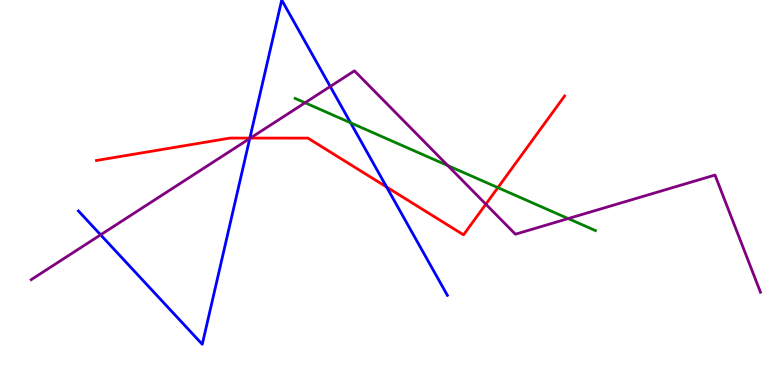[{'lines': ['blue', 'red'], 'intersections': [{'x': 3.22, 'y': 6.41}, {'x': 4.99, 'y': 5.14}]}, {'lines': ['green', 'red'], 'intersections': [{'x': 6.42, 'y': 5.13}]}, {'lines': ['purple', 'red'], 'intersections': [{'x': 3.23, 'y': 6.41}, {'x': 6.27, 'y': 4.7}]}, {'lines': ['blue', 'green'], 'intersections': [{'x': 4.52, 'y': 6.81}]}, {'lines': ['blue', 'purple'], 'intersections': [{'x': 1.3, 'y': 3.9}, {'x': 3.22, 'y': 6.4}, {'x': 4.26, 'y': 7.75}]}, {'lines': ['green', 'purple'], 'intersections': [{'x': 3.94, 'y': 7.33}, {'x': 5.78, 'y': 5.7}, {'x': 7.33, 'y': 4.32}]}]